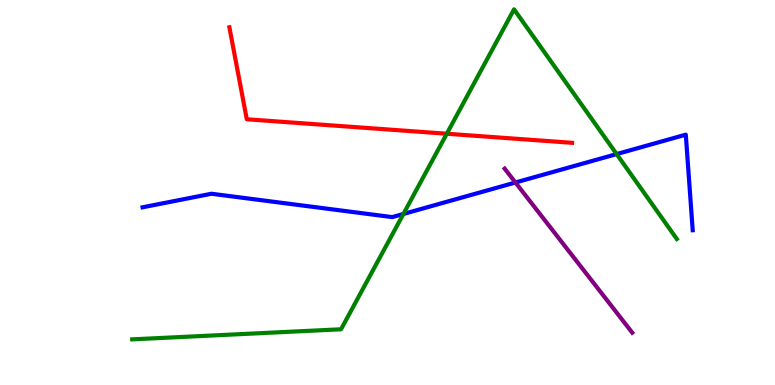[{'lines': ['blue', 'red'], 'intersections': []}, {'lines': ['green', 'red'], 'intersections': [{'x': 5.77, 'y': 6.53}]}, {'lines': ['purple', 'red'], 'intersections': []}, {'lines': ['blue', 'green'], 'intersections': [{'x': 5.21, 'y': 4.44}, {'x': 7.96, 'y': 6.0}]}, {'lines': ['blue', 'purple'], 'intersections': [{'x': 6.65, 'y': 5.26}]}, {'lines': ['green', 'purple'], 'intersections': []}]